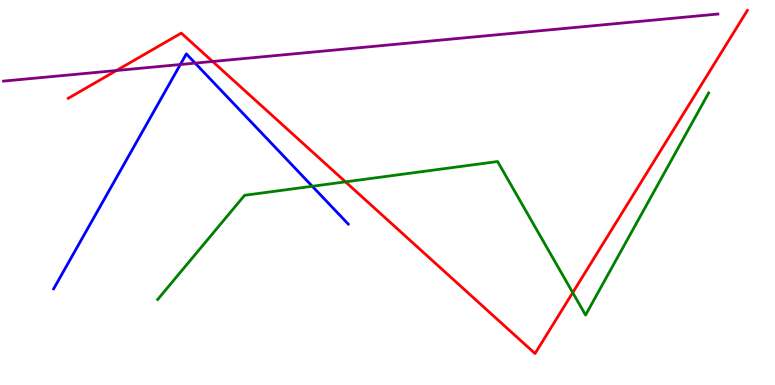[{'lines': ['blue', 'red'], 'intersections': []}, {'lines': ['green', 'red'], 'intersections': [{'x': 4.46, 'y': 5.28}, {'x': 7.39, 'y': 2.4}]}, {'lines': ['purple', 'red'], 'intersections': [{'x': 1.5, 'y': 8.17}, {'x': 2.74, 'y': 8.4}]}, {'lines': ['blue', 'green'], 'intersections': [{'x': 4.03, 'y': 5.16}]}, {'lines': ['blue', 'purple'], 'intersections': [{'x': 2.33, 'y': 8.32}, {'x': 2.52, 'y': 8.36}]}, {'lines': ['green', 'purple'], 'intersections': []}]